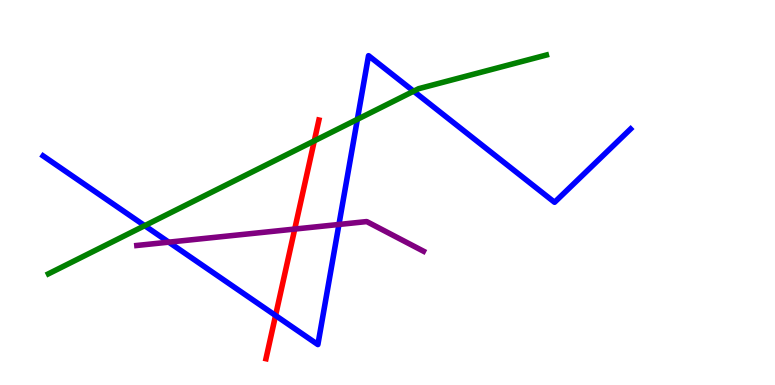[{'lines': ['blue', 'red'], 'intersections': [{'x': 3.56, 'y': 1.81}]}, {'lines': ['green', 'red'], 'intersections': [{'x': 4.06, 'y': 6.34}]}, {'lines': ['purple', 'red'], 'intersections': [{'x': 3.8, 'y': 4.05}]}, {'lines': ['blue', 'green'], 'intersections': [{'x': 1.87, 'y': 4.14}, {'x': 4.61, 'y': 6.9}, {'x': 5.34, 'y': 7.63}]}, {'lines': ['blue', 'purple'], 'intersections': [{'x': 2.18, 'y': 3.71}, {'x': 4.37, 'y': 4.17}]}, {'lines': ['green', 'purple'], 'intersections': []}]